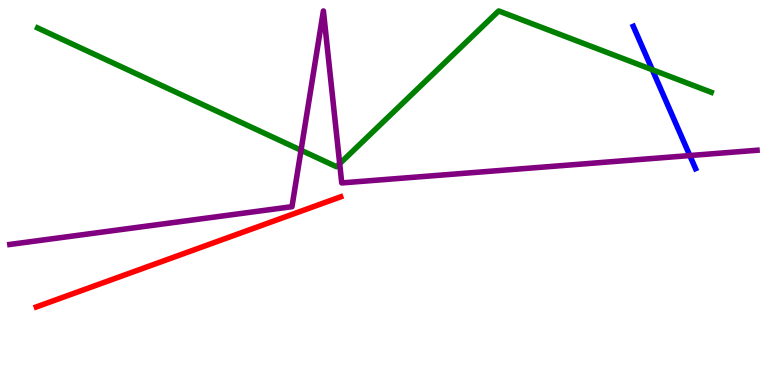[{'lines': ['blue', 'red'], 'intersections': []}, {'lines': ['green', 'red'], 'intersections': []}, {'lines': ['purple', 'red'], 'intersections': []}, {'lines': ['blue', 'green'], 'intersections': [{'x': 8.42, 'y': 8.19}]}, {'lines': ['blue', 'purple'], 'intersections': [{'x': 8.9, 'y': 5.96}]}, {'lines': ['green', 'purple'], 'intersections': [{'x': 3.88, 'y': 6.1}, {'x': 4.38, 'y': 5.75}]}]